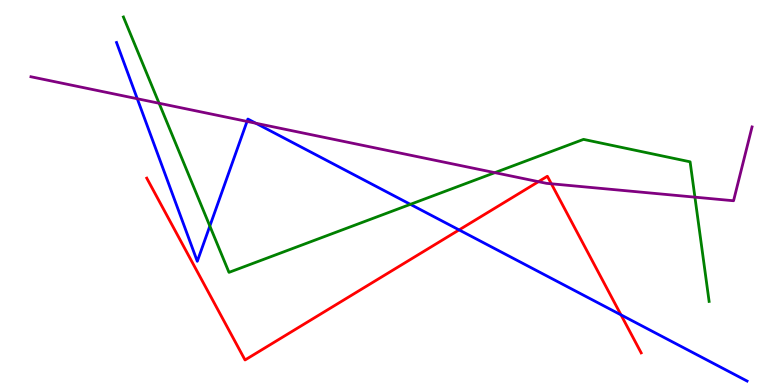[{'lines': ['blue', 'red'], 'intersections': [{'x': 5.92, 'y': 4.03}, {'x': 8.01, 'y': 1.82}]}, {'lines': ['green', 'red'], 'intersections': []}, {'lines': ['purple', 'red'], 'intersections': [{'x': 6.95, 'y': 5.28}, {'x': 7.11, 'y': 5.23}]}, {'lines': ['blue', 'green'], 'intersections': [{'x': 2.71, 'y': 4.13}, {'x': 5.3, 'y': 4.69}]}, {'lines': ['blue', 'purple'], 'intersections': [{'x': 1.77, 'y': 7.44}, {'x': 3.19, 'y': 6.85}, {'x': 3.3, 'y': 6.8}]}, {'lines': ['green', 'purple'], 'intersections': [{'x': 2.05, 'y': 7.32}, {'x': 6.39, 'y': 5.52}, {'x': 8.97, 'y': 4.88}]}]